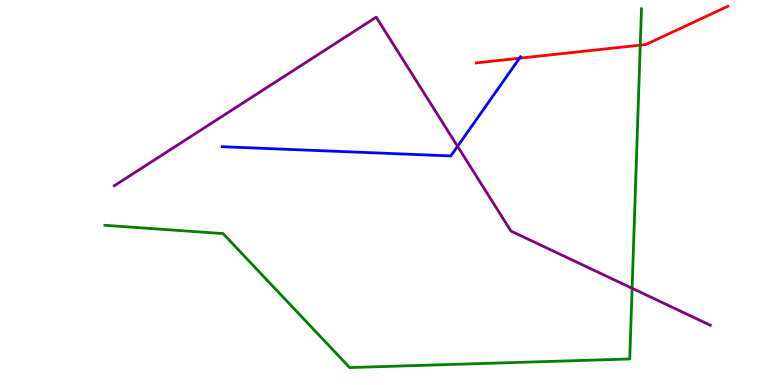[{'lines': ['blue', 'red'], 'intersections': [{'x': 6.7, 'y': 8.49}]}, {'lines': ['green', 'red'], 'intersections': [{'x': 8.26, 'y': 8.83}]}, {'lines': ['purple', 'red'], 'intersections': []}, {'lines': ['blue', 'green'], 'intersections': []}, {'lines': ['blue', 'purple'], 'intersections': [{'x': 5.9, 'y': 6.2}]}, {'lines': ['green', 'purple'], 'intersections': [{'x': 8.16, 'y': 2.51}]}]